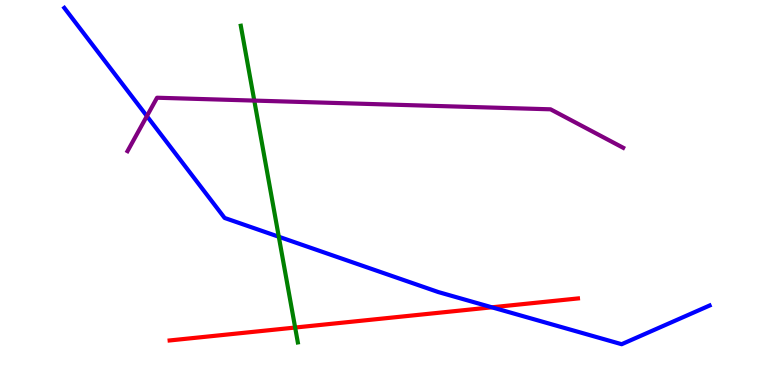[{'lines': ['blue', 'red'], 'intersections': [{'x': 6.35, 'y': 2.02}]}, {'lines': ['green', 'red'], 'intersections': [{'x': 3.81, 'y': 1.49}]}, {'lines': ['purple', 'red'], 'intersections': []}, {'lines': ['blue', 'green'], 'intersections': [{'x': 3.6, 'y': 3.85}]}, {'lines': ['blue', 'purple'], 'intersections': [{'x': 1.9, 'y': 6.98}]}, {'lines': ['green', 'purple'], 'intersections': [{'x': 3.28, 'y': 7.39}]}]